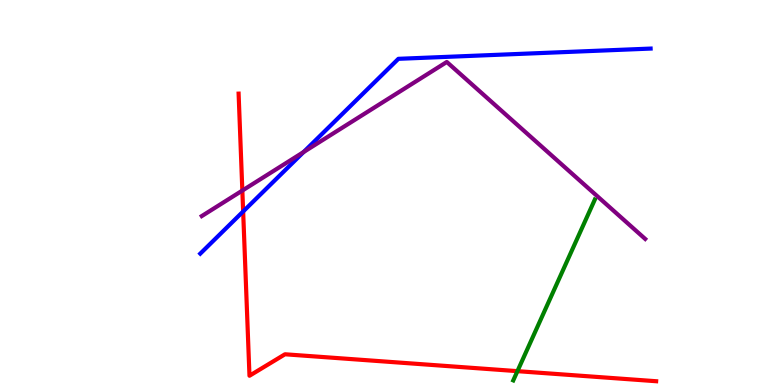[{'lines': ['blue', 'red'], 'intersections': [{'x': 3.14, 'y': 4.51}]}, {'lines': ['green', 'red'], 'intersections': [{'x': 6.68, 'y': 0.36}]}, {'lines': ['purple', 'red'], 'intersections': [{'x': 3.13, 'y': 5.05}]}, {'lines': ['blue', 'green'], 'intersections': []}, {'lines': ['blue', 'purple'], 'intersections': [{'x': 3.92, 'y': 6.05}]}, {'lines': ['green', 'purple'], 'intersections': []}]